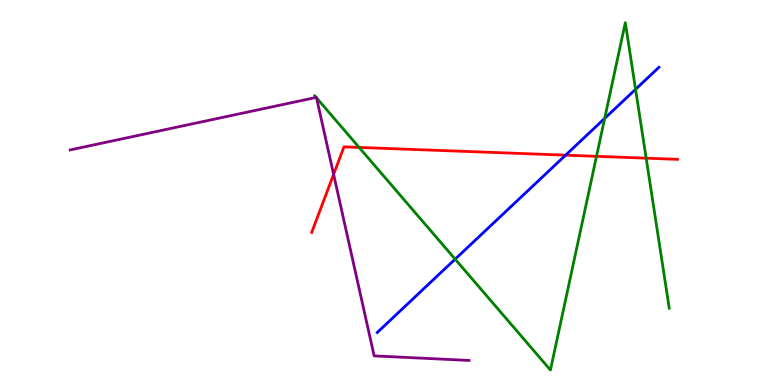[{'lines': ['blue', 'red'], 'intersections': [{'x': 7.3, 'y': 5.97}]}, {'lines': ['green', 'red'], 'intersections': [{'x': 4.63, 'y': 6.17}, {'x': 7.7, 'y': 5.94}, {'x': 8.34, 'y': 5.89}]}, {'lines': ['purple', 'red'], 'intersections': [{'x': 4.3, 'y': 5.47}]}, {'lines': ['blue', 'green'], 'intersections': [{'x': 5.87, 'y': 3.27}, {'x': 7.8, 'y': 6.92}, {'x': 8.2, 'y': 7.68}]}, {'lines': ['blue', 'purple'], 'intersections': []}, {'lines': ['green', 'purple'], 'intersections': [{'x': 4.08, 'y': 7.47}, {'x': 4.08, 'y': 7.46}]}]